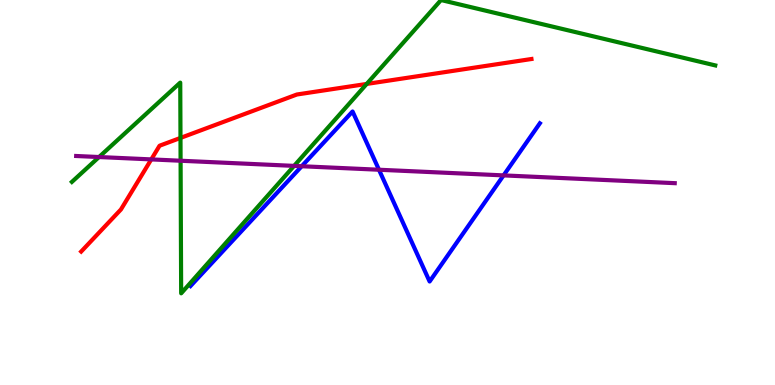[{'lines': ['blue', 'red'], 'intersections': []}, {'lines': ['green', 'red'], 'intersections': [{'x': 2.33, 'y': 6.42}, {'x': 4.73, 'y': 7.82}]}, {'lines': ['purple', 'red'], 'intersections': [{'x': 1.95, 'y': 5.86}]}, {'lines': ['blue', 'green'], 'intersections': []}, {'lines': ['blue', 'purple'], 'intersections': [{'x': 3.89, 'y': 5.68}, {'x': 4.89, 'y': 5.59}, {'x': 6.5, 'y': 5.44}]}, {'lines': ['green', 'purple'], 'intersections': [{'x': 1.28, 'y': 5.92}, {'x': 2.33, 'y': 5.83}, {'x': 3.79, 'y': 5.69}]}]